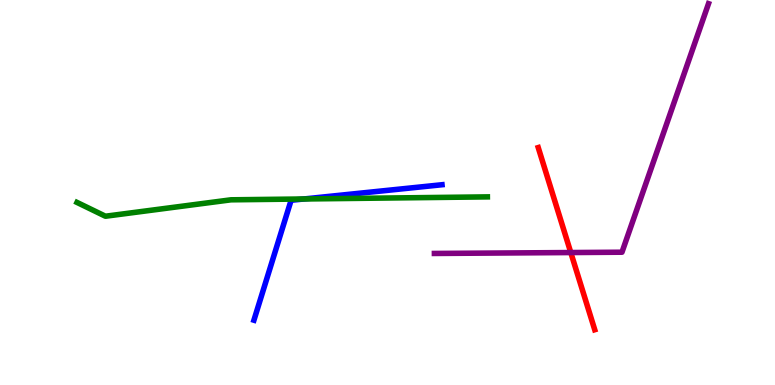[{'lines': ['blue', 'red'], 'intersections': []}, {'lines': ['green', 'red'], 'intersections': []}, {'lines': ['purple', 'red'], 'intersections': [{'x': 7.37, 'y': 3.44}]}, {'lines': ['blue', 'green'], 'intersections': [{'x': 3.92, 'y': 4.83}]}, {'lines': ['blue', 'purple'], 'intersections': []}, {'lines': ['green', 'purple'], 'intersections': []}]